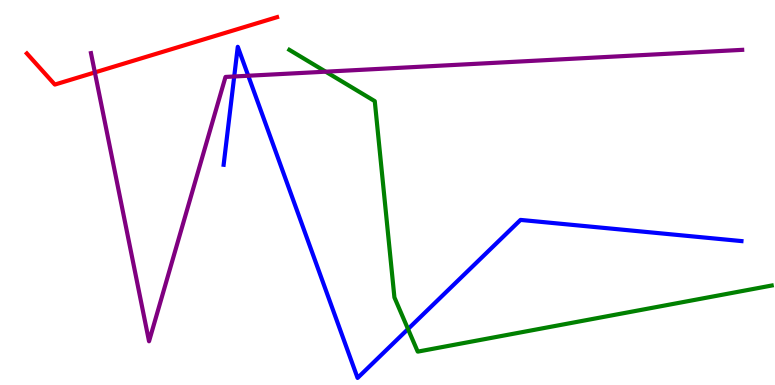[{'lines': ['blue', 'red'], 'intersections': []}, {'lines': ['green', 'red'], 'intersections': []}, {'lines': ['purple', 'red'], 'intersections': [{'x': 1.22, 'y': 8.12}]}, {'lines': ['blue', 'green'], 'intersections': [{'x': 5.26, 'y': 1.45}]}, {'lines': ['blue', 'purple'], 'intersections': [{'x': 3.02, 'y': 8.01}, {'x': 3.2, 'y': 8.03}]}, {'lines': ['green', 'purple'], 'intersections': [{'x': 4.2, 'y': 8.14}]}]